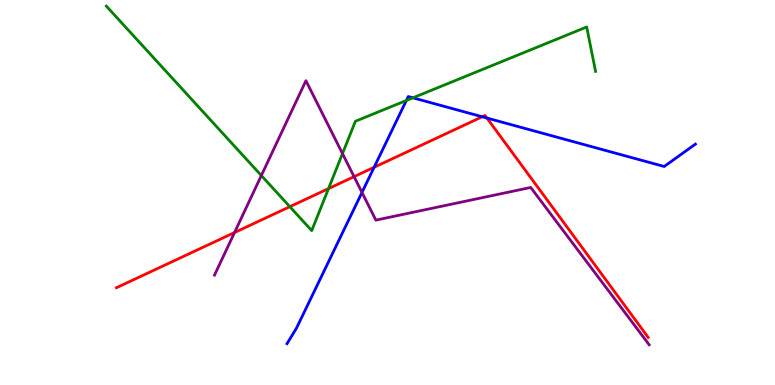[{'lines': ['blue', 'red'], 'intersections': [{'x': 4.83, 'y': 5.65}, {'x': 6.22, 'y': 6.97}, {'x': 6.28, 'y': 6.93}]}, {'lines': ['green', 'red'], 'intersections': [{'x': 3.74, 'y': 4.63}, {'x': 4.24, 'y': 5.1}]}, {'lines': ['purple', 'red'], 'intersections': [{'x': 3.03, 'y': 3.96}, {'x': 4.57, 'y': 5.41}]}, {'lines': ['blue', 'green'], 'intersections': [{'x': 5.24, 'y': 7.39}, {'x': 5.33, 'y': 7.46}]}, {'lines': ['blue', 'purple'], 'intersections': [{'x': 4.67, 'y': 5.0}]}, {'lines': ['green', 'purple'], 'intersections': [{'x': 3.37, 'y': 5.44}, {'x': 4.42, 'y': 6.01}]}]